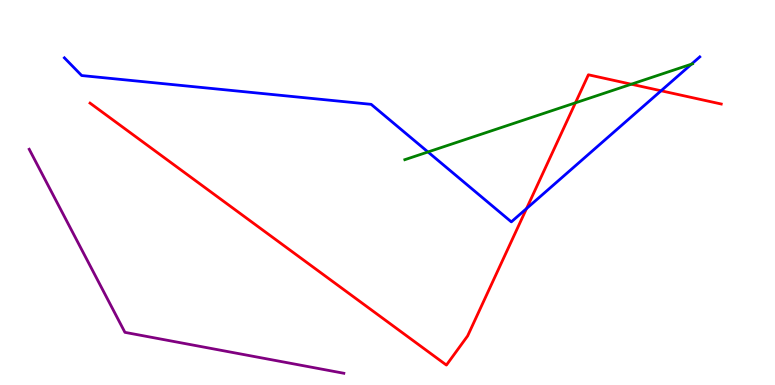[{'lines': ['blue', 'red'], 'intersections': [{'x': 6.79, 'y': 4.58}, {'x': 8.53, 'y': 7.64}]}, {'lines': ['green', 'red'], 'intersections': [{'x': 7.42, 'y': 7.33}, {'x': 8.15, 'y': 7.81}]}, {'lines': ['purple', 'red'], 'intersections': []}, {'lines': ['blue', 'green'], 'intersections': [{'x': 5.52, 'y': 6.05}, {'x': 8.92, 'y': 8.33}]}, {'lines': ['blue', 'purple'], 'intersections': []}, {'lines': ['green', 'purple'], 'intersections': []}]